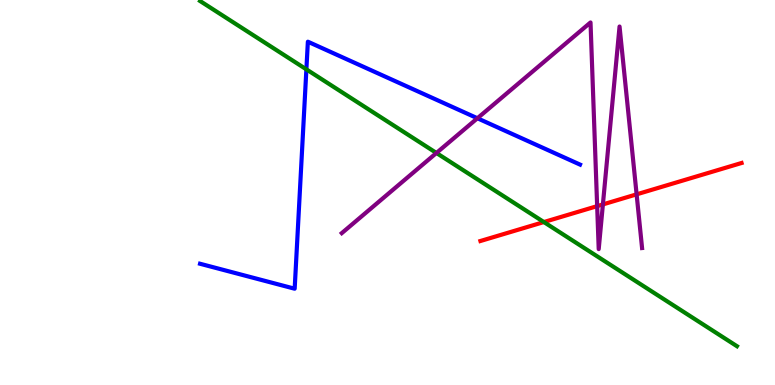[{'lines': ['blue', 'red'], 'intersections': []}, {'lines': ['green', 'red'], 'intersections': [{'x': 7.02, 'y': 4.23}]}, {'lines': ['purple', 'red'], 'intersections': [{'x': 7.71, 'y': 4.65}, {'x': 7.78, 'y': 4.69}, {'x': 8.21, 'y': 4.95}]}, {'lines': ['blue', 'green'], 'intersections': [{'x': 3.95, 'y': 8.2}]}, {'lines': ['blue', 'purple'], 'intersections': [{'x': 6.16, 'y': 6.93}]}, {'lines': ['green', 'purple'], 'intersections': [{'x': 5.63, 'y': 6.03}]}]